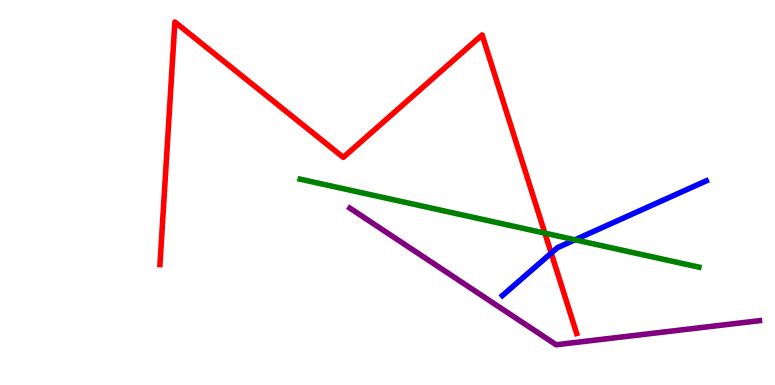[{'lines': ['blue', 'red'], 'intersections': [{'x': 7.11, 'y': 3.43}]}, {'lines': ['green', 'red'], 'intersections': [{'x': 7.03, 'y': 3.94}]}, {'lines': ['purple', 'red'], 'intersections': []}, {'lines': ['blue', 'green'], 'intersections': [{'x': 7.42, 'y': 3.77}]}, {'lines': ['blue', 'purple'], 'intersections': []}, {'lines': ['green', 'purple'], 'intersections': []}]